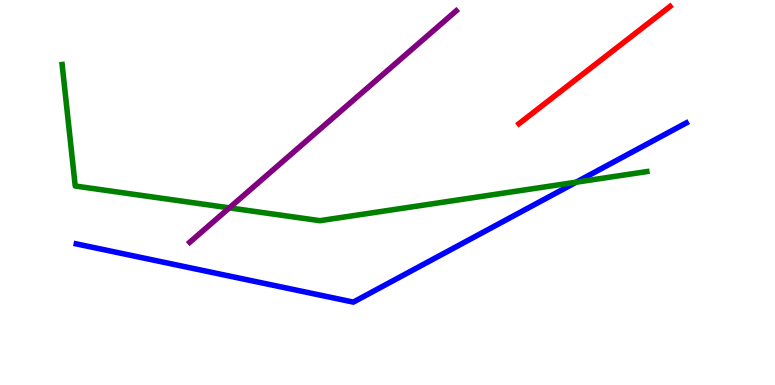[{'lines': ['blue', 'red'], 'intersections': []}, {'lines': ['green', 'red'], 'intersections': []}, {'lines': ['purple', 'red'], 'intersections': []}, {'lines': ['blue', 'green'], 'intersections': [{'x': 7.43, 'y': 5.27}]}, {'lines': ['blue', 'purple'], 'intersections': []}, {'lines': ['green', 'purple'], 'intersections': [{'x': 2.96, 'y': 4.6}]}]